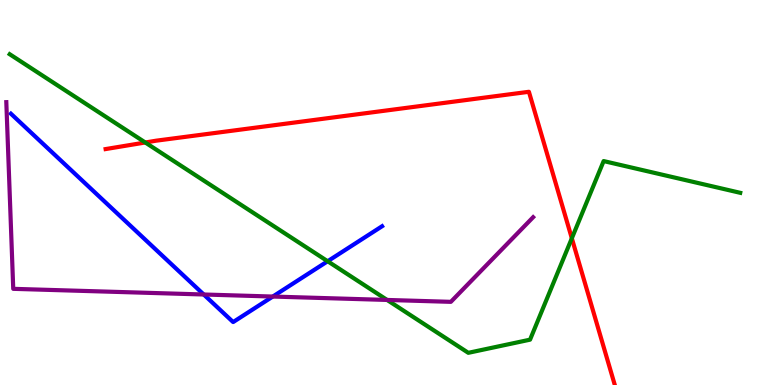[{'lines': ['blue', 'red'], 'intersections': []}, {'lines': ['green', 'red'], 'intersections': [{'x': 1.87, 'y': 6.3}, {'x': 7.38, 'y': 3.81}]}, {'lines': ['purple', 'red'], 'intersections': []}, {'lines': ['blue', 'green'], 'intersections': [{'x': 4.23, 'y': 3.21}]}, {'lines': ['blue', 'purple'], 'intersections': [{'x': 2.63, 'y': 2.35}, {'x': 3.52, 'y': 2.3}]}, {'lines': ['green', 'purple'], 'intersections': [{'x': 4.99, 'y': 2.21}]}]